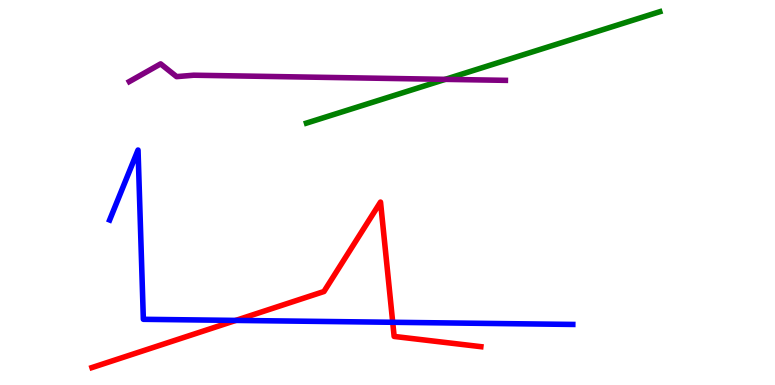[{'lines': ['blue', 'red'], 'intersections': [{'x': 3.04, 'y': 1.68}, {'x': 5.07, 'y': 1.63}]}, {'lines': ['green', 'red'], 'intersections': []}, {'lines': ['purple', 'red'], 'intersections': []}, {'lines': ['blue', 'green'], 'intersections': []}, {'lines': ['blue', 'purple'], 'intersections': []}, {'lines': ['green', 'purple'], 'intersections': [{'x': 5.75, 'y': 7.94}]}]